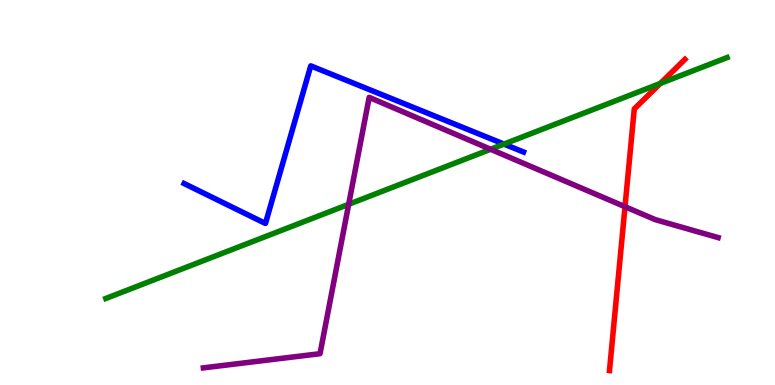[{'lines': ['blue', 'red'], 'intersections': []}, {'lines': ['green', 'red'], 'intersections': [{'x': 8.52, 'y': 7.83}]}, {'lines': ['purple', 'red'], 'intersections': [{'x': 8.06, 'y': 4.63}]}, {'lines': ['blue', 'green'], 'intersections': [{'x': 6.5, 'y': 6.26}]}, {'lines': ['blue', 'purple'], 'intersections': []}, {'lines': ['green', 'purple'], 'intersections': [{'x': 4.5, 'y': 4.69}, {'x': 6.33, 'y': 6.12}]}]